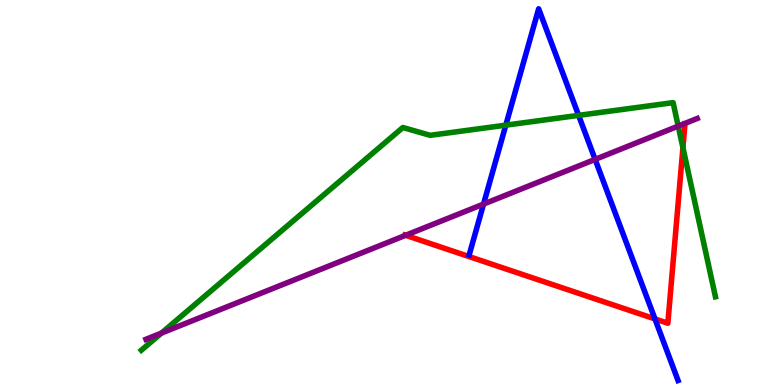[{'lines': ['blue', 'red'], 'intersections': [{'x': 8.45, 'y': 1.72}]}, {'lines': ['green', 'red'], 'intersections': [{'x': 8.81, 'y': 6.16}]}, {'lines': ['purple', 'red'], 'intersections': [{'x': 5.23, 'y': 3.89}]}, {'lines': ['blue', 'green'], 'intersections': [{'x': 6.53, 'y': 6.75}, {'x': 7.47, 'y': 7.0}]}, {'lines': ['blue', 'purple'], 'intersections': [{'x': 6.24, 'y': 4.7}, {'x': 7.68, 'y': 5.86}]}, {'lines': ['green', 'purple'], 'intersections': [{'x': 2.08, 'y': 1.35}, {'x': 8.75, 'y': 6.72}]}]